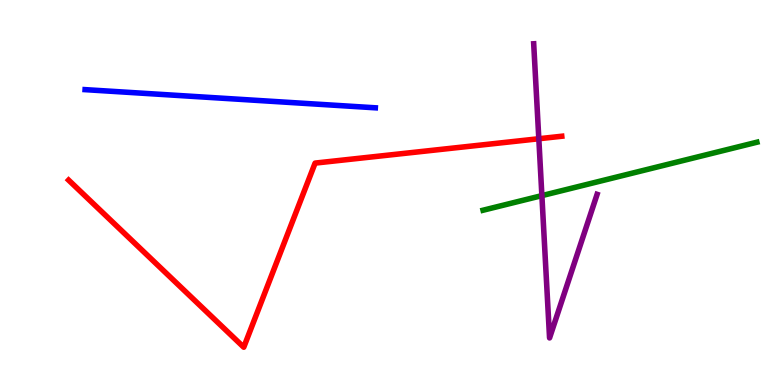[{'lines': ['blue', 'red'], 'intersections': []}, {'lines': ['green', 'red'], 'intersections': []}, {'lines': ['purple', 'red'], 'intersections': [{'x': 6.95, 'y': 6.4}]}, {'lines': ['blue', 'green'], 'intersections': []}, {'lines': ['blue', 'purple'], 'intersections': []}, {'lines': ['green', 'purple'], 'intersections': [{'x': 6.99, 'y': 4.92}]}]